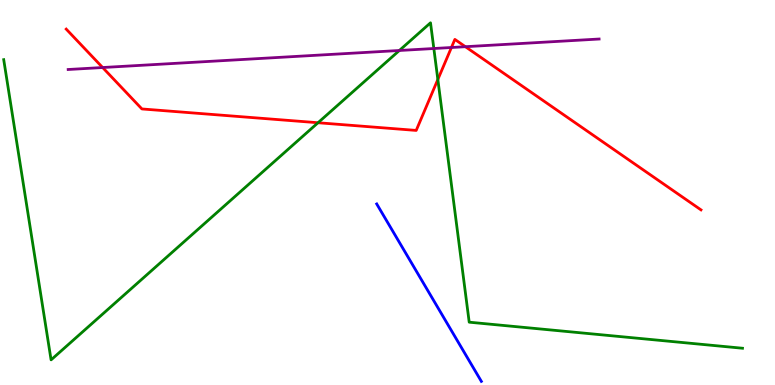[{'lines': ['blue', 'red'], 'intersections': []}, {'lines': ['green', 'red'], 'intersections': [{'x': 4.1, 'y': 6.81}, {'x': 5.65, 'y': 7.94}]}, {'lines': ['purple', 'red'], 'intersections': [{'x': 1.32, 'y': 8.25}, {'x': 5.82, 'y': 8.77}, {'x': 6.01, 'y': 8.79}]}, {'lines': ['blue', 'green'], 'intersections': []}, {'lines': ['blue', 'purple'], 'intersections': []}, {'lines': ['green', 'purple'], 'intersections': [{'x': 5.15, 'y': 8.69}, {'x': 5.6, 'y': 8.74}]}]